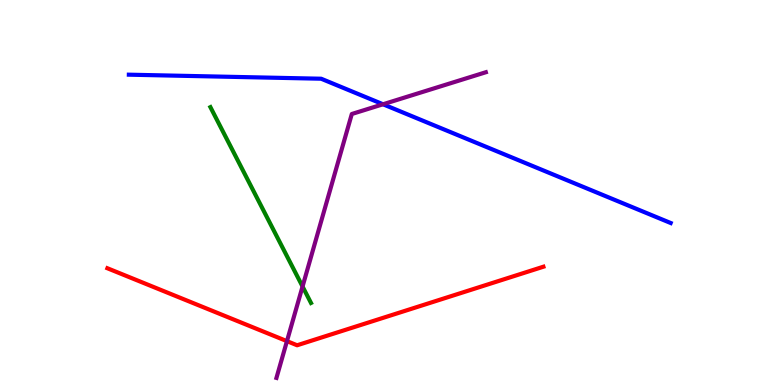[{'lines': ['blue', 'red'], 'intersections': []}, {'lines': ['green', 'red'], 'intersections': []}, {'lines': ['purple', 'red'], 'intersections': [{'x': 3.7, 'y': 1.14}]}, {'lines': ['blue', 'green'], 'intersections': []}, {'lines': ['blue', 'purple'], 'intersections': [{'x': 4.94, 'y': 7.29}]}, {'lines': ['green', 'purple'], 'intersections': [{'x': 3.9, 'y': 2.56}]}]